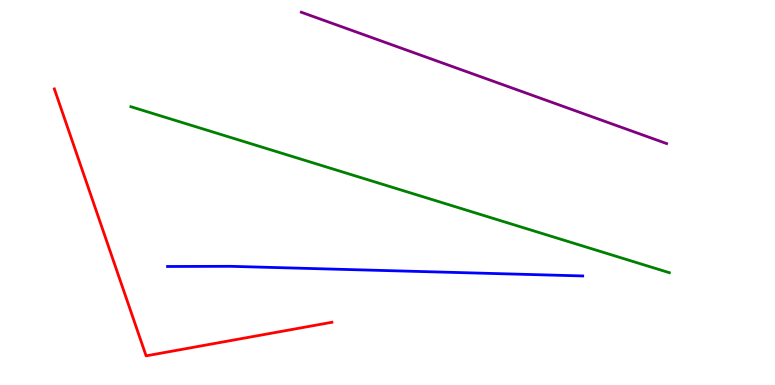[{'lines': ['blue', 'red'], 'intersections': []}, {'lines': ['green', 'red'], 'intersections': []}, {'lines': ['purple', 'red'], 'intersections': []}, {'lines': ['blue', 'green'], 'intersections': []}, {'lines': ['blue', 'purple'], 'intersections': []}, {'lines': ['green', 'purple'], 'intersections': []}]